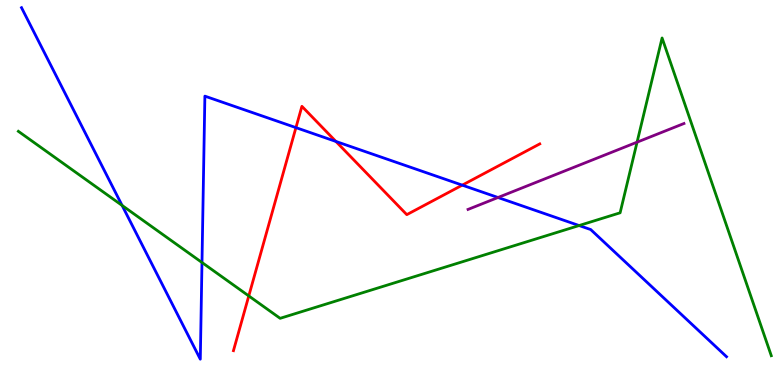[{'lines': ['blue', 'red'], 'intersections': [{'x': 3.82, 'y': 6.69}, {'x': 4.33, 'y': 6.33}, {'x': 5.96, 'y': 5.19}]}, {'lines': ['green', 'red'], 'intersections': [{'x': 3.21, 'y': 2.31}]}, {'lines': ['purple', 'red'], 'intersections': []}, {'lines': ['blue', 'green'], 'intersections': [{'x': 1.58, 'y': 4.66}, {'x': 2.61, 'y': 3.18}, {'x': 7.47, 'y': 4.14}]}, {'lines': ['blue', 'purple'], 'intersections': [{'x': 6.43, 'y': 4.87}]}, {'lines': ['green', 'purple'], 'intersections': [{'x': 8.22, 'y': 6.31}]}]